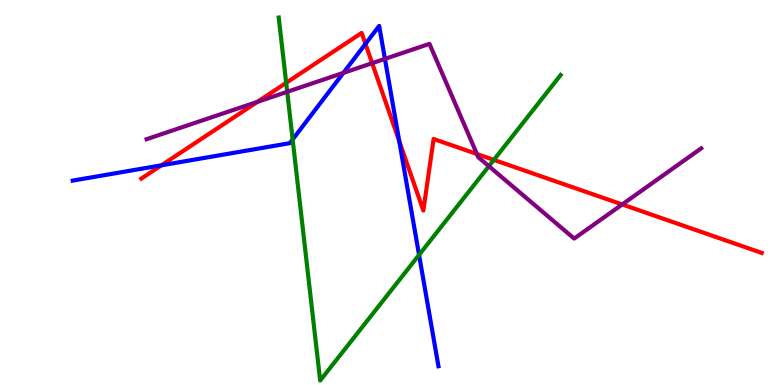[{'lines': ['blue', 'red'], 'intersections': [{'x': 2.08, 'y': 5.71}, {'x': 4.72, 'y': 8.86}, {'x': 5.15, 'y': 6.33}]}, {'lines': ['green', 'red'], 'intersections': [{'x': 3.69, 'y': 7.85}, {'x': 6.37, 'y': 5.85}]}, {'lines': ['purple', 'red'], 'intersections': [{'x': 3.32, 'y': 7.35}, {'x': 4.8, 'y': 8.36}, {'x': 6.15, 'y': 6.0}, {'x': 8.03, 'y': 4.69}]}, {'lines': ['blue', 'green'], 'intersections': [{'x': 3.78, 'y': 6.38}, {'x': 5.41, 'y': 3.38}]}, {'lines': ['blue', 'purple'], 'intersections': [{'x': 4.43, 'y': 8.11}, {'x': 4.97, 'y': 8.47}]}, {'lines': ['green', 'purple'], 'intersections': [{'x': 3.71, 'y': 7.62}, {'x': 6.31, 'y': 5.68}]}]